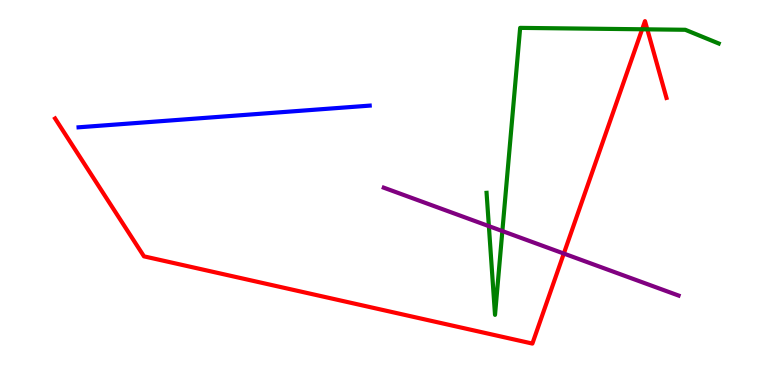[{'lines': ['blue', 'red'], 'intersections': []}, {'lines': ['green', 'red'], 'intersections': [{'x': 8.29, 'y': 9.24}, {'x': 8.35, 'y': 9.24}]}, {'lines': ['purple', 'red'], 'intersections': [{'x': 7.28, 'y': 3.41}]}, {'lines': ['blue', 'green'], 'intersections': []}, {'lines': ['blue', 'purple'], 'intersections': []}, {'lines': ['green', 'purple'], 'intersections': [{'x': 6.31, 'y': 4.13}, {'x': 6.48, 'y': 4.0}]}]